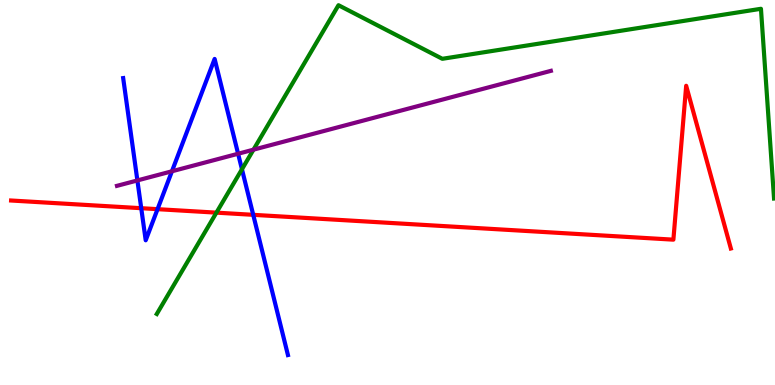[{'lines': ['blue', 'red'], 'intersections': [{'x': 1.82, 'y': 4.59}, {'x': 2.03, 'y': 4.57}, {'x': 3.27, 'y': 4.42}]}, {'lines': ['green', 'red'], 'intersections': [{'x': 2.79, 'y': 4.48}]}, {'lines': ['purple', 'red'], 'intersections': []}, {'lines': ['blue', 'green'], 'intersections': [{'x': 3.12, 'y': 5.6}]}, {'lines': ['blue', 'purple'], 'intersections': [{'x': 1.77, 'y': 5.31}, {'x': 2.22, 'y': 5.55}, {'x': 3.07, 'y': 6.01}]}, {'lines': ['green', 'purple'], 'intersections': [{'x': 3.27, 'y': 6.11}]}]